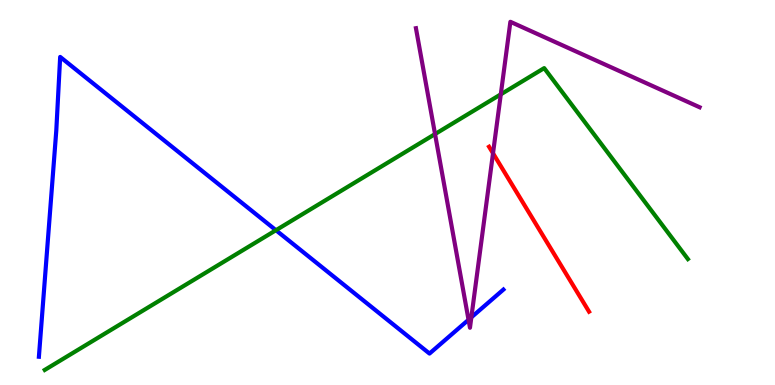[{'lines': ['blue', 'red'], 'intersections': []}, {'lines': ['green', 'red'], 'intersections': []}, {'lines': ['purple', 'red'], 'intersections': [{'x': 6.36, 'y': 6.02}]}, {'lines': ['blue', 'green'], 'intersections': [{'x': 3.56, 'y': 4.02}]}, {'lines': ['blue', 'purple'], 'intersections': [{'x': 6.05, 'y': 1.69}, {'x': 6.08, 'y': 1.76}]}, {'lines': ['green', 'purple'], 'intersections': [{'x': 5.61, 'y': 6.52}, {'x': 6.46, 'y': 7.55}]}]